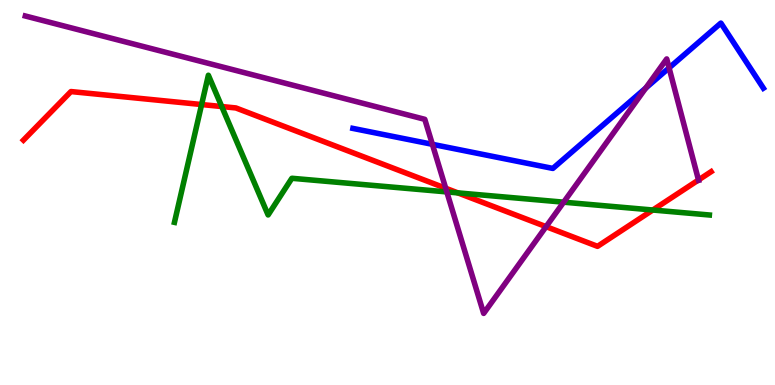[{'lines': ['blue', 'red'], 'intersections': []}, {'lines': ['green', 'red'], 'intersections': [{'x': 2.6, 'y': 7.28}, {'x': 2.86, 'y': 7.23}, {'x': 5.91, 'y': 4.99}, {'x': 8.42, 'y': 4.54}]}, {'lines': ['purple', 'red'], 'intersections': [{'x': 5.75, 'y': 5.11}, {'x': 7.05, 'y': 4.11}, {'x': 9.01, 'y': 5.33}]}, {'lines': ['blue', 'green'], 'intersections': []}, {'lines': ['blue', 'purple'], 'intersections': [{'x': 5.58, 'y': 6.25}, {'x': 8.33, 'y': 7.71}, {'x': 8.63, 'y': 8.24}]}, {'lines': ['green', 'purple'], 'intersections': [{'x': 5.77, 'y': 5.02}, {'x': 7.27, 'y': 4.75}]}]